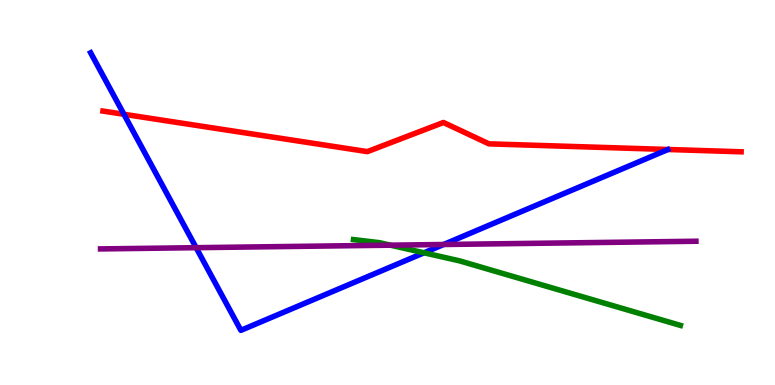[{'lines': ['blue', 'red'], 'intersections': [{'x': 1.6, 'y': 7.03}]}, {'lines': ['green', 'red'], 'intersections': []}, {'lines': ['purple', 'red'], 'intersections': []}, {'lines': ['blue', 'green'], 'intersections': [{'x': 5.47, 'y': 3.43}]}, {'lines': ['blue', 'purple'], 'intersections': [{'x': 2.53, 'y': 3.57}, {'x': 5.72, 'y': 3.65}]}, {'lines': ['green', 'purple'], 'intersections': [{'x': 5.04, 'y': 3.63}]}]